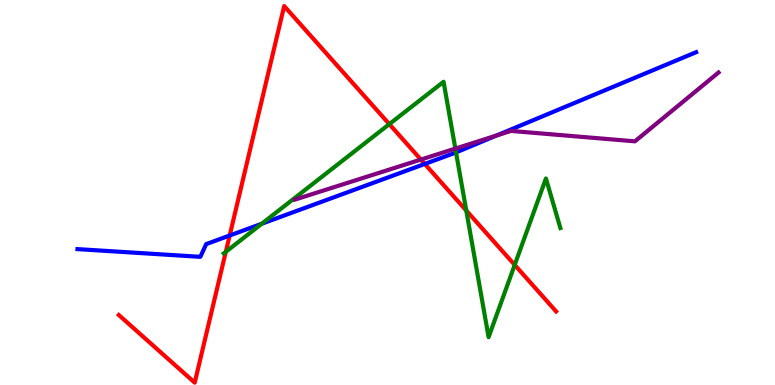[{'lines': ['blue', 'red'], 'intersections': [{'x': 2.96, 'y': 3.88}, {'x': 5.48, 'y': 5.74}]}, {'lines': ['green', 'red'], 'intersections': [{'x': 2.91, 'y': 3.46}, {'x': 5.02, 'y': 6.78}, {'x': 6.02, 'y': 4.53}, {'x': 6.64, 'y': 3.12}]}, {'lines': ['purple', 'red'], 'intersections': [{'x': 5.43, 'y': 5.86}]}, {'lines': ['blue', 'green'], 'intersections': [{'x': 3.38, 'y': 4.19}, {'x': 5.88, 'y': 6.04}]}, {'lines': ['blue', 'purple'], 'intersections': [{'x': 6.41, 'y': 6.48}]}, {'lines': ['green', 'purple'], 'intersections': [{'x': 5.88, 'y': 6.14}]}]